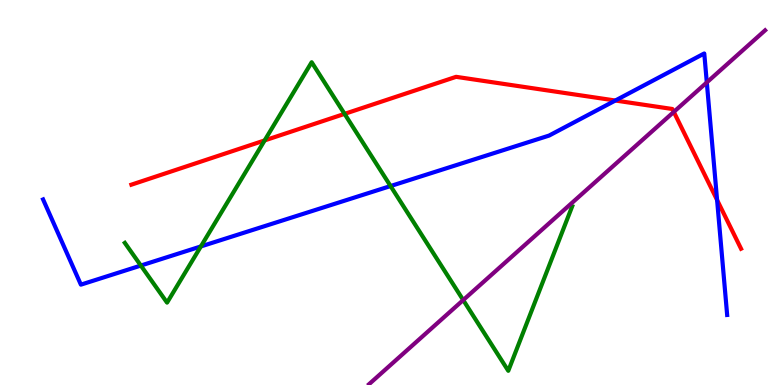[{'lines': ['blue', 'red'], 'intersections': [{'x': 7.94, 'y': 7.39}, {'x': 9.25, 'y': 4.81}]}, {'lines': ['green', 'red'], 'intersections': [{'x': 3.41, 'y': 6.35}, {'x': 4.45, 'y': 7.04}]}, {'lines': ['purple', 'red'], 'intersections': [{'x': 8.69, 'y': 7.09}]}, {'lines': ['blue', 'green'], 'intersections': [{'x': 1.82, 'y': 3.1}, {'x': 2.59, 'y': 3.6}, {'x': 5.04, 'y': 5.17}]}, {'lines': ['blue', 'purple'], 'intersections': [{'x': 9.12, 'y': 7.86}]}, {'lines': ['green', 'purple'], 'intersections': [{'x': 5.98, 'y': 2.21}]}]